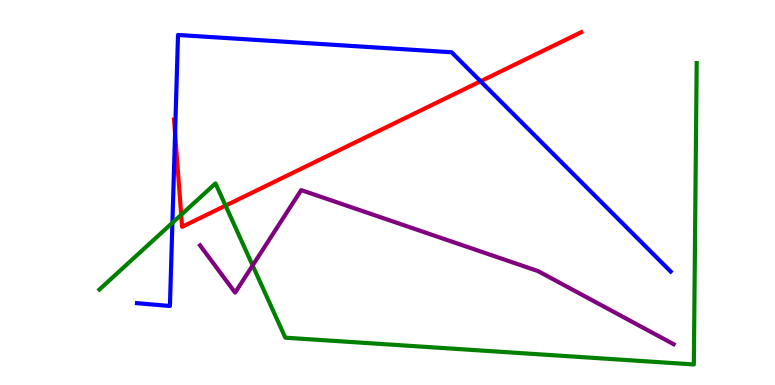[{'lines': ['blue', 'red'], 'intersections': [{'x': 2.26, 'y': 6.54}, {'x': 6.2, 'y': 7.89}]}, {'lines': ['green', 'red'], 'intersections': [{'x': 2.34, 'y': 4.42}, {'x': 2.91, 'y': 4.66}]}, {'lines': ['purple', 'red'], 'intersections': []}, {'lines': ['blue', 'green'], 'intersections': [{'x': 2.22, 'y': 4.21}]}, {'lines': ['blue', 'purple'], 'intersections': []}, {'lines': ['green', 'purple'], 'intersections': [{'x': 3.26, 'y': 3.11}]}]